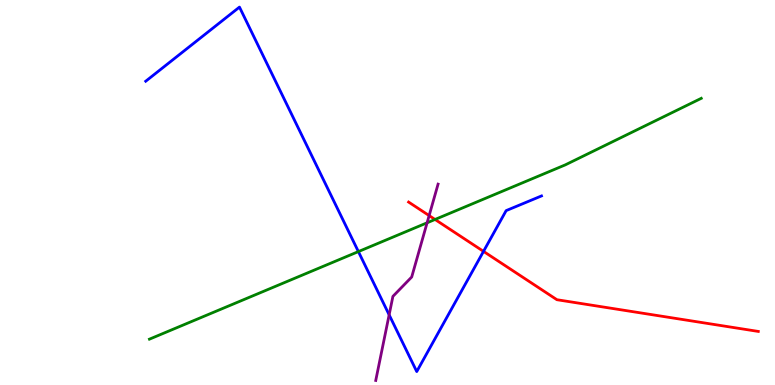[{'lines': ['blue', 'red'], 'intersections': [{'x': 6.24, 'y': 3.47}]}, {'lines': ['green', 'red'], 'intersections': [{'x': 5.61, 'y': 4.3}]}, {'lines': ['purple', 'red'], 'intersections': [{'x': 5.54, 'y': 4.4}]}, {'lines': ['blue', 'green'], 'intersections': [{'x': 4.62, 'y': 3.47}]}, {'lines': ['blue', 'purple'], 'intersections': [{'x': 5.02, 'y': 1.82}]}, {'lines': ['green', 'purple'], 'intersections': [{'x': 5.51, 'y': 4.21}]}]